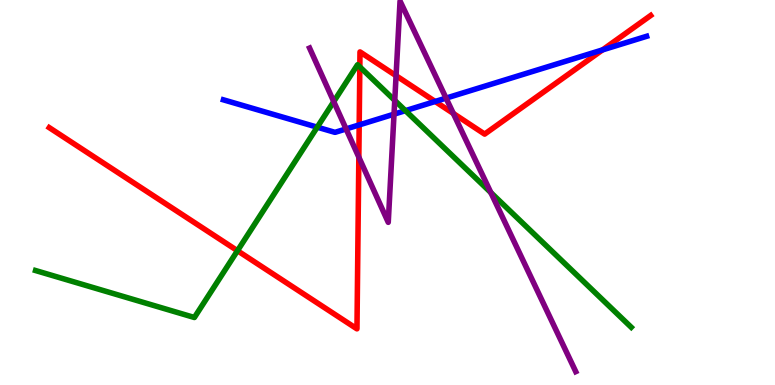[{'lines': ['blue', 'red'], 'intersections': [{'x': 4.63, 'y': 6.76}, {'x': 5.62, 'y': 7.36}, {'x': 7.77, 'y': 8.7}]}, {'lines': ['green', 'red'], 'intersections': [{'x': 3.06, 'y': 3.49}, {'x': 4.64, 'y': 8.26}]}, {'lines': ['purple', 'red'], 'intersections': [{'x': 4.63, 'y': 5.92}, {'x': 5.11, 'y': 8.03}, {'x': 5.85, 'y': 7.05}]}, {'lines': ['blue', 'green'], 'intersections': [{'x': 4.09, 'y': 6.7}, {'x': 5.23, 'y': 7.13}]}, {'lines': ['blue', 'purple'], 'intersections': [{'x': 4.47, 'y': 6.65}, {'x': 5.08, 'y': 7.03}, {'x': 5.76, 'y': 7.45}]}, {'lines': ['green', 'purple'], 'intersections': [{'x': 4.31, 'y': 7.36}, {'x': 5.09, 'y': 7.39}, {'x': 6.33, 'y': 5.0}]}]